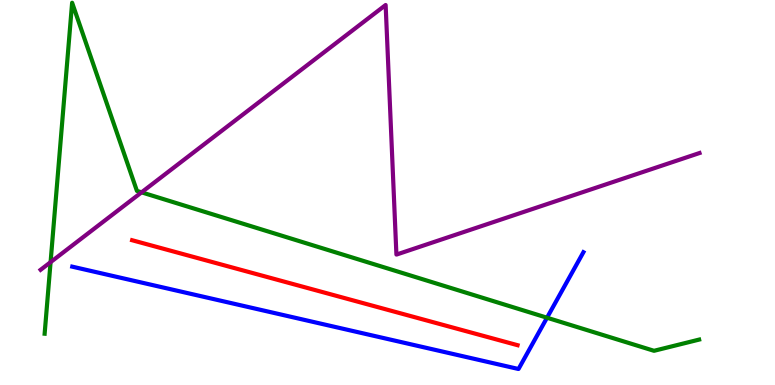[{'lines': ['blue', 'red'], 'intersections': []}, {'lines': ['green', 'red'], 'intersections': []}, {'lines': ['purple', 'red'], 'intersections': []}, {'lines': ['blue', 'green'], 'intersections': [{'x': 7.06, 'y': 1.75}]}, {'lines': ['blue', 'purple'], 'intersections': []}, {'lines': ['green', 'purple'], 'intersections': [{'x': 0.653, 'y': 3.19}, {'x': 1.83, 'y': 5.0}]}]